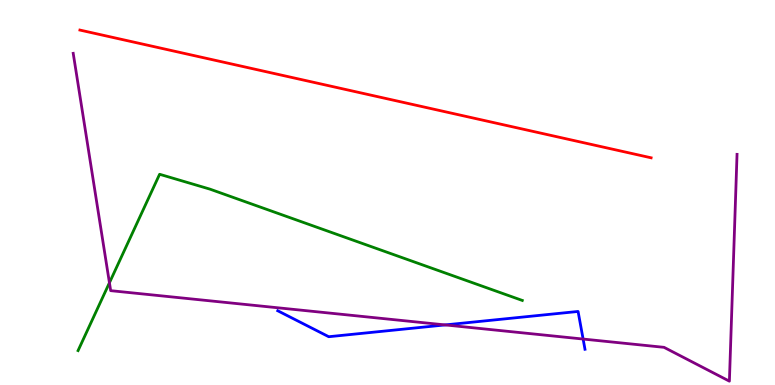[{'lines': ['blue', 'red'], 'intersections': []}, {'lines': ['green', 'red'], 'intersections': []}, {'lines': ['purple', 'red'], 'intersections': []}, {'lines': ['blue', 'green'], 'intersections': []}, {'lines': ['blue', 'purple'], 'intersections': [{'x': 5.74, 'y': 1.56}, {'x': 7.52, 'y': 1.19}]}, {'lines': ['green', 'purple'], 'intersections': [{'x': 1.41, 'y': 2.66}]}]